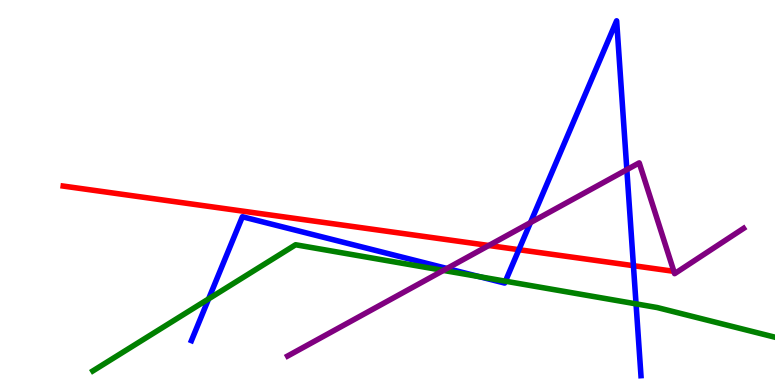[{'lines': ['blue', 'red'], 'intersections': [{'x': 6.7, 'y': 3.51}, {'x': 8.17, 'y': 3.1}]}, {'lines': ['green', 'red'], 'intersections': []}, {'lines': ['purple', 'red'], 'intersections': [{'x': 6.31, 'y': 3.62}]}, {'lines': ['blue', 'green'], 'intersections': [{'x': 2.69, 'y': 2.24}, {'x': 6.19, 'y': 2.81}, {'x': 6.52, 'y': 2.7}, {'x': 8.21, 'y': 2.11}]}, {'lines': ['blue', 'purple'], 'intersections': [{'x': 5.77, 'y': 3.03}, {'x': 6.84, 'y': 4.22}, {'x': 8.09, 'y': 5.59}]}, {'lines': ['green', 'purple'], 'intersections': [{'x': 5.72, 'y': 2.98}]}]